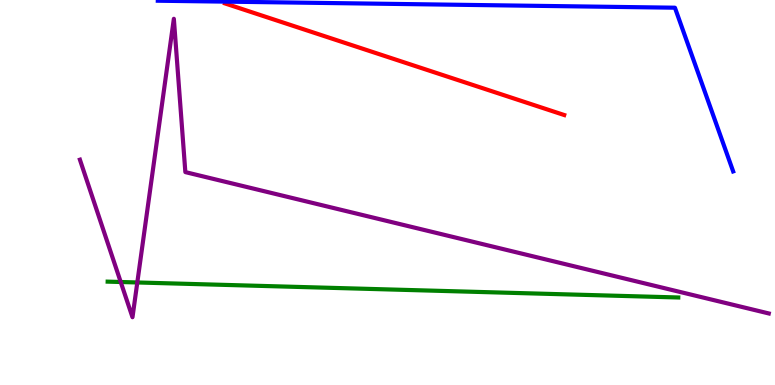[{'lines': ['blue', 'red'], 'intersections': []}, {'lines': ['green', 'red'], 'intersections': []}, {'lines': ['purple', 'red'], 'intersections': []}, {'lines': ['blue', 'green'], 'intersections': []}, {'lines': ['blue', 'purple'], 'intersections': []}, {'lines': ['green', 'purple'], 'intersections': [{'x': 1.56, 'y': 2.68}, {'x': 1.77, 'y': 2.66}]}]